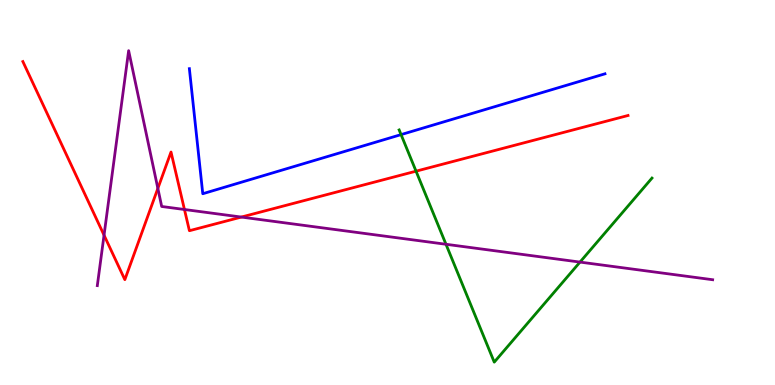[{'lines': ['blue', 'red'], 'intersections': []}, {'lines': ['green', 'red'], 'intersections': [{'x': 5.37, 'y': 5.55}]}, {'lines': ['purple', 'red'], 'intersections': [{'x': 1.34, 'y': 3.89}, {'x': 2.04, 'y': 5.11}, {'x': 2.38, 'y': 4.56}, {'x': 3.11, 'y': 4.36}]}, {'lines': ['blue', 'green'], 'intersections': [{'x': 5.18, 'y': 6.5}]}, {'lines': ['blue', 'purple'], 'intersections': []}, {'lines': ['green', 'purple'], 'intersections': [{'x': 5.75, 'y': 3.66}, {'x': 7.48, 'y': 3.19}]}]